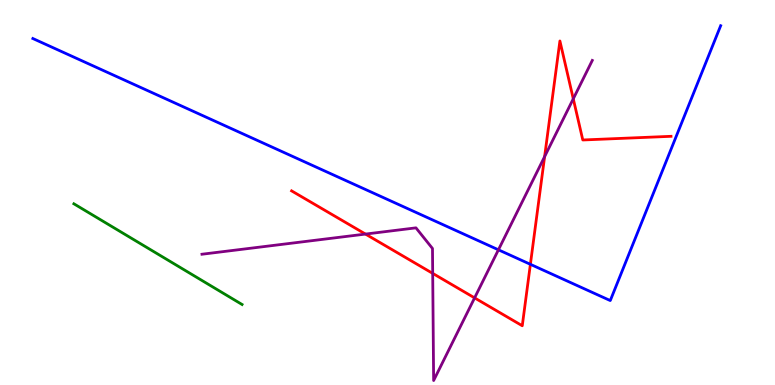[{'lines': ['blue', 'red'], 'intersections': [{'x': 6.84, 'y': 3.13}]}, {'lines': ['green', 'red'], 'intersections': []}, {'lines': ['purple', 'red'], 'intersections': [{'x': 4.72, 'y': 3.92}, {'x': 5.58, 'y': 2.9}, {'x': 6.12, 'y': 2.26}, {'x': 7.03, 'y': 5.93}, {'x': 7.4, 'y': 7.43}]}, {'lines': ['blue', 'green'], 'intersections': []}, {'lines': ['blue', 'purple'], 'intersections': [{'x': 6.43, 'y': 3.51}]}, {'lines': ['green', 'purple'], 'intersections': []}]